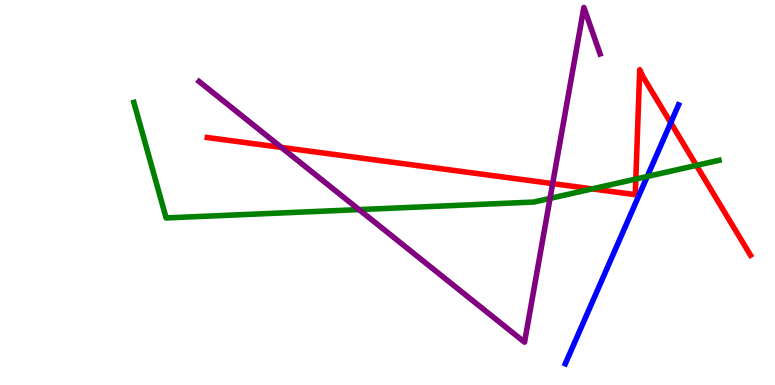[{'lines': ['blue', 'red'], 'intersections': [{'x': 8.65, 'y': 6.81}]}, {'lines': ['green', 'red'], 'intersections': [{'x': 7.64, 'y': 5.09}, {'x': 8.2, 'y': 5.35}, {'x': 8.99, 'y': 5.7}]}, {'lines': ['purple', 'red'], 'intersections': [{'x': 3.63, 'y': 6.17}, {'x': 7.13, 'y': 5.23}]}, {'lines': ['blue', 'green'], 'intersections': [{'x': 8.35, 'y': 5.42}]}, {'lines': ['blue', 'purple'], 'intersections': []}, {'lines': ['green', 'purple'], 'intersections': [{'x': 4.63, 'y': 4.56}, {'x': 7.1, 'y': 4.85}]}]